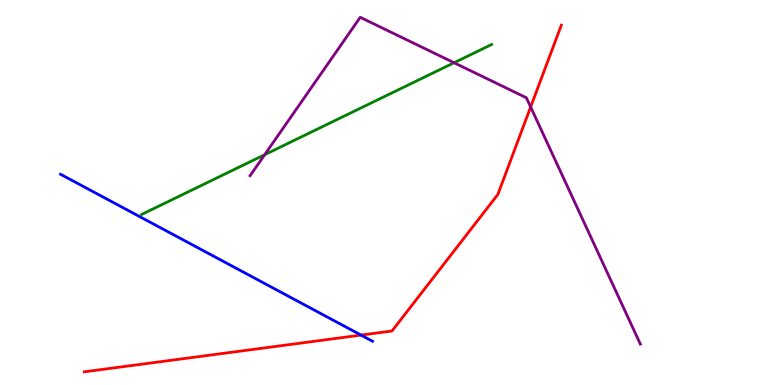[{'lines': ['blue', 'red'], 'intersections': [{'x': 4.66, 'y': 1.3}]}, {'lines': ['green', 'red'], 'intersections': []}, {'lines': ['purple', 'red'], 'intersections': [{'x': 6.85, 'y': 7.22}]}, {'lines': ['blue', 'green'], 'intersections': []}, {'lines': ['blue', 'purple'], 'intersections': []}, {'lines': ['green', 'purple'], 'intersections': [{'x': 3.42, 'y': 5.98}, {'x': 5.86, 'y': 8.37}]}]